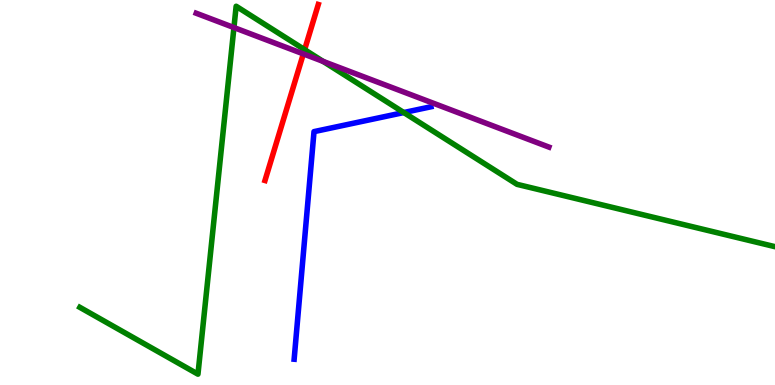[{'lines': ['blue', 'red'], 'intersections': []}, {'lines': ['green', 'red'], 'intersections': [{'x': 3.93, 'y': 8.71}]}, {'lines': ['purple', 'red'], 'intersections': [{'x': 3.91, 'y': 8.6}]}, {'lines': ['blue', 'green'], 'intersections': [{'x': 5.21, 'y': 7.08}]}, {'lines': ['blue', 'purple'], 'intersections': []}, {'lines': ['green', 'purple'], 'intersections': [{'x': 3.02, 'y': 9.28}, {'x': 4.17, 'y': 8.41}]}]